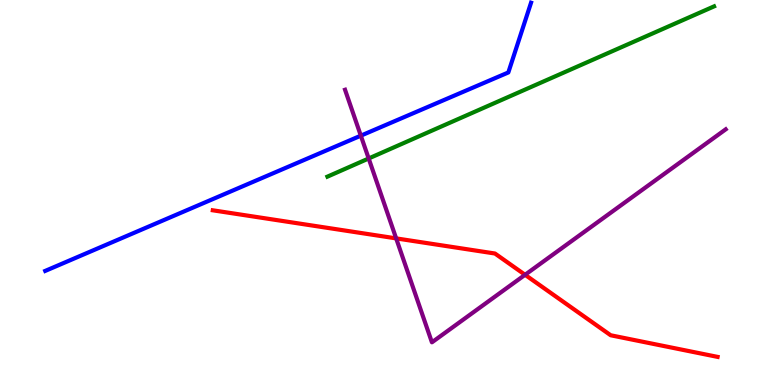[{'lines': ['blue', 'red'], 'intersections': []}, {'lines': ['green', 'red'], 'intersections': []}, {'lines': ['purple', 'red'], 'intersections': [{'x': 5.11, 'y': 3.81}, {'x': 6.78, 'y': 2.86}]}, {'lines': ['blue', 'green'], 'intersections': []}, {'lines': ['blue', 'purple'], 'intersections': [{'x': 4.66, 'y': 6.48}]}, {'lines': ['green', 'purple'], 'intersections': [{'x': 4.76, 'y': 5.88}]}]